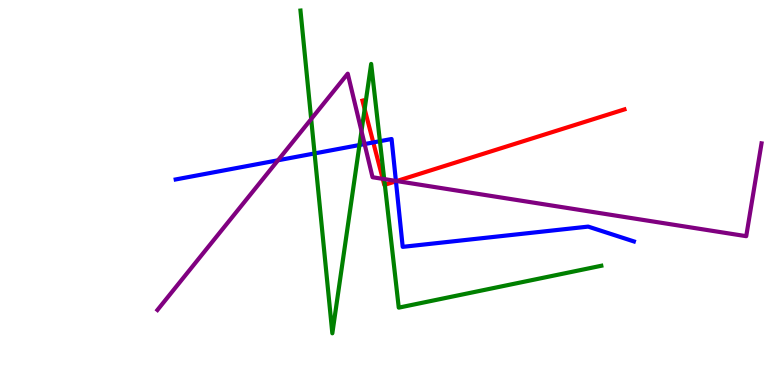[{'lines': ['blue', 'red'], 'intersections': [{'x': 4.82, 'y': 6.3}, {'x': 5.11, 'y': 5.29}]}, {'lines': ['green', 'red'], 'intersections': [{'x': 4.71, 'y': 7.16}, {'x': 4.97, 'y': 5.2}]}, {'lines': ['purple', 'red'], 'intersections': [{'x': 4.94, 'y': 5.35}, {'x': 5.12, 'y': 5.3}]}, {'lines': ['blue', 'green'], 'intersections': [{'x': 4.06, 'y': 6.01}, {'x': 4.64, 'y': 6.23}, {'x': 4.9, 'y': 6.33}]}, {'lines': ['blue', 'purple'], 'intersections': [{'x': 3.59, 'y': 5.84}, {'x': 4.7, 'y': 6.26}, {'x': 5.11, 'y': 5.3}]}, {'lines': ['green', 'purple'], 'intersections': [{'x': 4.02, 'y': 6.91}, {'x': 4.66, 'y': 6.6}, {'x': 4.96, 'y': 5.35}]}]